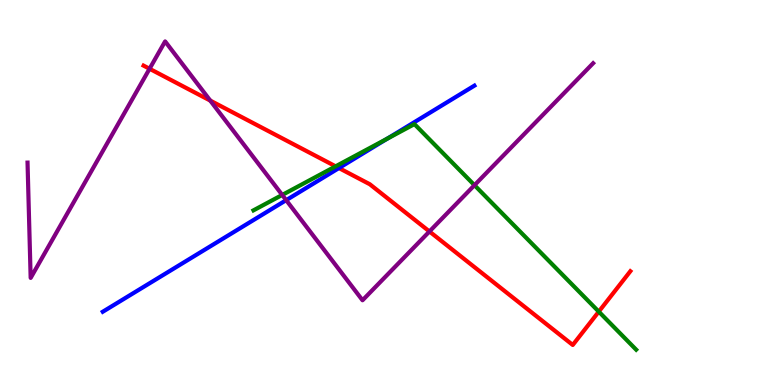[{'lines': ['blue', 'red'], 'intersections': [{'x': 4.37, 'y': 5.63}]}, {'lines': ['green', 'red'], 'intersections': [{'x': 4.33, 'y': 5.68}, {'x': 7.73, 'y': 1.91}]}, {'lines': ['purple', 'red'], 'intersections': [{'x': 1.93, 'y': 8.21}, {'x': 2.71, 'y': 7.39}, {'x': 5.54, 'y': 3.99}]}, {'lines': ['blue', 'green'], 'intersections': [{'x': 5.0, 'y': 6.4}]}, {'lines': ['blue', 'purple'], 'intersections': [{'x': 3.69, 'y': 4.8}]}, {'lines': ['green', 'purple'], 'intersections': [{'x': 3.64, 'y': 4.94}, {'x': 6.12, 'y': 5.19}]}]